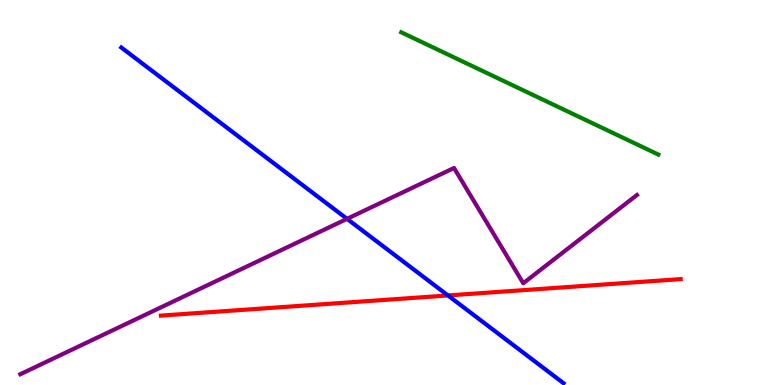[{'lines': ['blue', 'red'], 'intersections': [{'x': 5.78, 'y': 2.33}]}, {'lines': ['green', 'red'], 'intersections': []}, {'lines': ['purple', 'red'], 'intersections': []}, {'lines': ['blue', 'green'], 'intersections': []}, {'lines': ['blue', 'purple'], 'intersections': [{'x': 4.48, 'y': 4.32}]}, {'lines': ['green', 'purple'], 'intersections': []}]